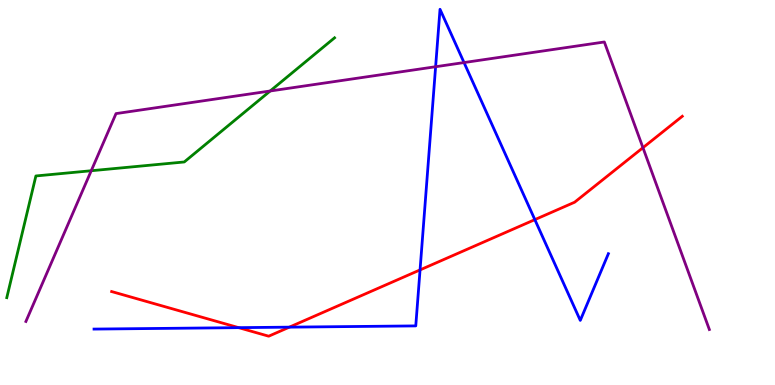[{'lines': ['blue', 'red'], 'intersections': [{'x': 3.08, 'y': 1.49}, {'x': 3.73, 'y': 1.5}, {'x': 5.42, 'y': 2.99}, {'x': 6.9, 'y': 4.3}]}, {'lines': ['green', 'red'], 'intersections': []}, {'lines': ['purple', 'red'], 'intersections': [{'x': 8.3, 'y': 6.16}]}, {'lines': ['blue', 'green'], 'intersections': []}, {'lines': ['blue', 'purple'], 'intersections': [{'x': 5.62, 'y': 8.27}, {'x': 5.99, 'y': 8.38}]}, {'lines': ['green', 'purple'], 'intersections': [{'x': 1.18, 'y': 5.57}, {'x': 3.49, 'y': 7.64}]}]